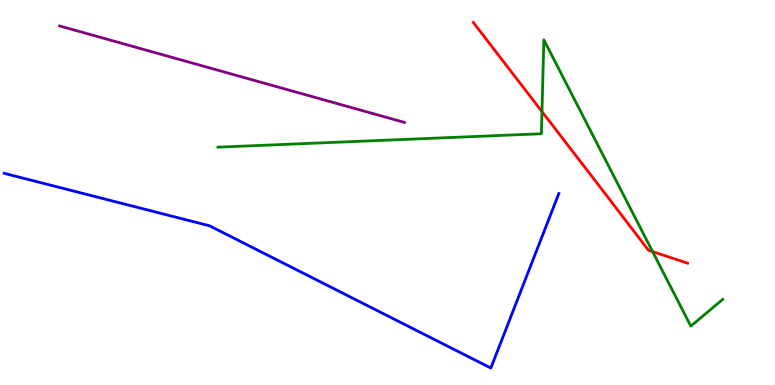[{'lines': ['blue', 'red'], 'intersections': []}, {'lines': ['green', 'red'], 'intersections': [{'x': 6.99, 'y': 7.1}, {'x': 8.42, 'y': 3.46}]}, {'lines': ['purple', 'red'], 'intersections': []}, {'lines': ['blue', 'green'], 'intersections': []}, {'lines': ['blue', 'purple'], 'intersections': []}, {'lines': ['green', 'purple'], 'intersections': []}]